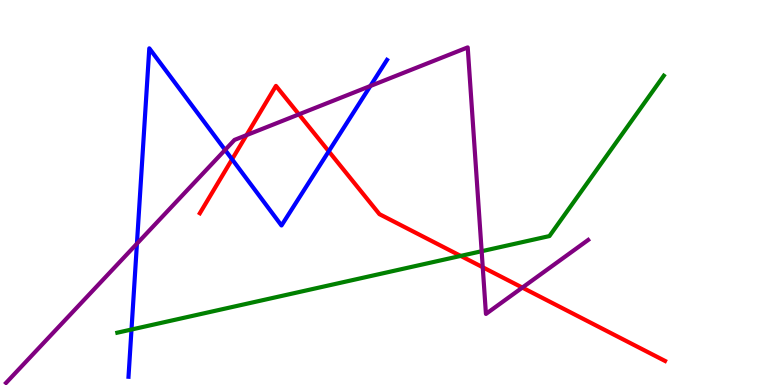[{'lines': ['blue', 'red'], 'intersections': [{'x': 2.99, 'y': 5.86}, {'x': 4.24, 'y': 6.07}]}, {'lines': ['green', 'red'], 'intersections': [{'x': 5.94, 'y': 3.35}]}, {'lines': ['purple', 'red'], 'intersections': [{'x': 3.18, 'y': 6.49}, {'x': 3.86, 'y': 7.03}, {'x': 6.23, 'y': 3.06}, {'x': 6.74, 'y': 2.53}]}, {'lines': ['blue', 'green'], 'intersections': [{'x': 1.7, 'y': 1.44}]}, {'lines': ['blue', 'purple'], 'intersections': [{'x': 1.77, 'y': 3.67}, {'x': 2.9, 'y': 6.11}, {'x': 4.78, 'y': 7.77}]}, {'lines': ['green', 'purple'], 'intersections': [{'x': 6.21, 'y': 3.47}]}]